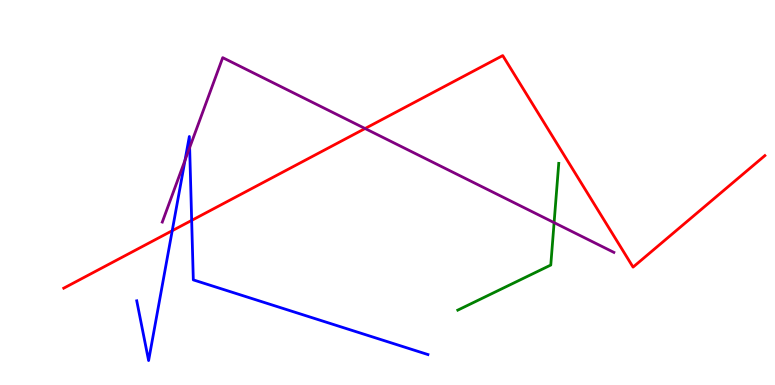[{'lines': ['blue', 'red'], 'intersections': [{'x': 2.22, 'y': 4.01}, {'x': 2.47, 'y': 4.28}]}, {'lines': ['green', 'red'], 'intersections': []}, {'lines': ['purple', 'red'], 'intersections': [{'x': 4.71, 'y': 6.66}]}, {'lines': ['blue', 'green'], 'intersections': []}, {'lines': ['blue', 'purple'], 'intersections': [{'x': 2.39, 'y': 5.84}, {'x': 2.45, 'y': 6.17}]}, {'lines': ['green', 'purple'], 'intersections': [{'x': 7.15, 'y': 4.22}]}]